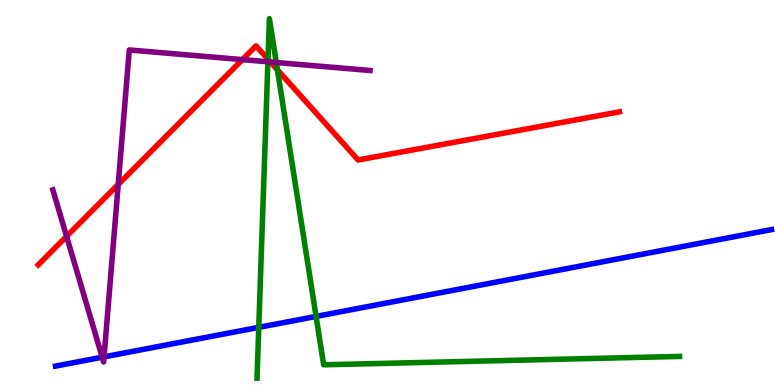[{'lines': ['blue', 'red'], 'intersections': []}, {'lines': ['green', 'red'], 'intersections': [{'x': 3.46, 'y': 8.46}, {'x': 3.58, 'y': 8.19}]}, {'lines': ['purple', 'red'], 'intersections': [{'x': 0.859, 'y': 3.86}, {'x': 1.53, 'y': 5.21}, {'x': 3.13, 'y': 8.45}, {'x': 3.49, 'y': 8.39}]}, {'lines': ['blue', 'green'], 'intersections': [{'x': 3.34, 'y': 1.5}, {'x': 4.08, 'y': 1.78}]}, {'lines': ['blue', 'purple'], 'intersections': [{'x': 1.32, 'y': 0.722}, {'x': 1.34, 'y': 0.731}]}, {'lines': ['green', 'purple'], 'intersections': [{'x': 3.46, 'y': 8.4}, {'x': 3.56, 'y': 8.38}]}]